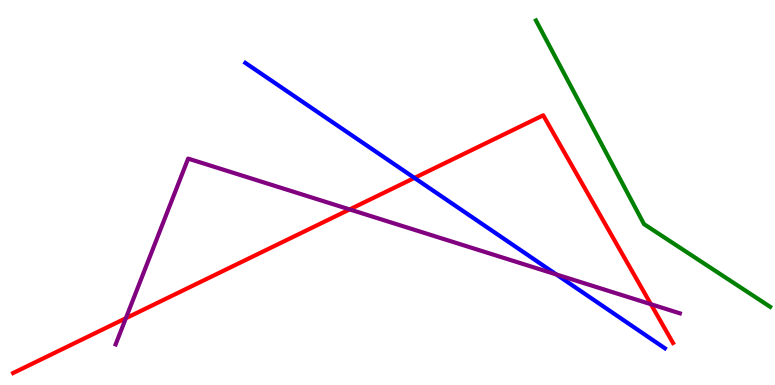[{'lines': ['blue', 'red'], 'intersections': [{'x': 5.35, 'y': 5.38}]}, {'lines': ['green', 'red'], 'intersections': []}, {'lines': ['purple', 'red'], 'intersections': [{'x': 1.62, 'y': 1.73}, {'x': 4.51, 'y': 4.56}, {'x': 8.4, 'y': 2.1}]}, {'lines': ['blue', 'green'], 'intersections': []}, {'lines': ['blue', 'purple'], 'intersections': [{'x': 7.18, 'y': 2.87}]}, {'lines': ['green', 'purple'], 'intersections': []}]